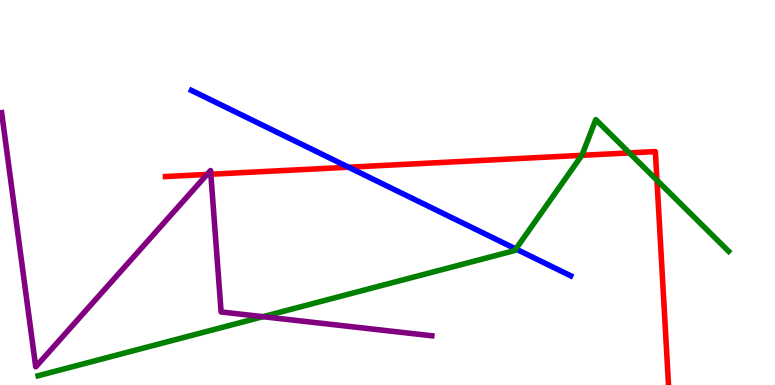[{'lines': ['blue', 'red'], 'intersections': [{'x': 4.5, 'y': 5.66}]}, {'lines': ['green', 'red'], 'intersections': [{'x': 7.51, 'y': 5.97}, {'x': 8.12, 'y': 6.03}, {'x': 8.48, 'y': 5.32}]}, {'lines': ['purple', 'red'], 'intersections': [{'x': 2.67, 'y': 5.47}, {'x': 2.72, 'y': 5.47}]}, {'lines': ['blue', 'green'], 'intersections': [{'x': 6.66, 'y': 3.53}]}, {'lines': ['blue', 'purple'], 'intersections': []}, {'lines': ['green', 'purple'], 'intersections': [{'x': 3.39, 'y': 1.77}]}]